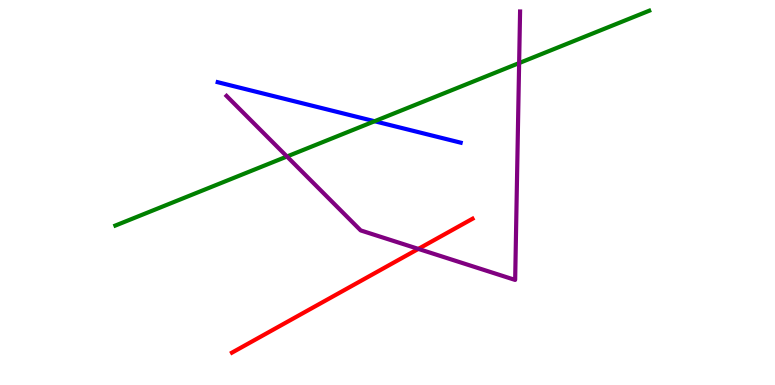[{'lines': ['blue', 'red'], 'intersections': []}, {'lines': ['green', 'red'], 'intersections': []}, {'lines': ['purple', 'red'], 'intersections': [{'x': 5.4, 'y': 3.54}]}, {'lines': ['blue', 'green'], 'intersections': [{'x': 4.83, 'y': 6.85}]}, {'lines': ['blue', 'purple'], 'intersections': []}, {'lines': ['green', 'purple'], 'intersections': [{'x': 3.7, 'y': 5.94}, {'x': 6.7, 'y': 8.36}]}]